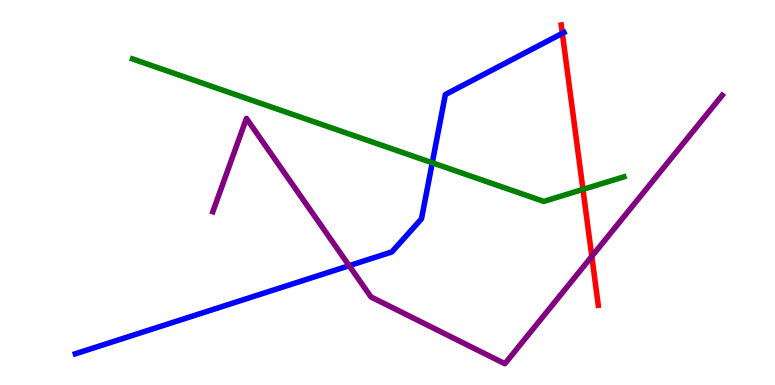[{'lines': ['blue', 'red'], 'intersections': [{'x': 7.26, 'y': 9.13}]}, {'lines': ['green', 'red'], 'intersections': [{'x': 7.52, 'y': 5.08}]}, {'lines': ['purple', 'red'], 'intersections': [{'x': 7.64, 'y': 3.34}]}, {'lines': ['blue', 'green'], 'intersections': [{'x': 5.58, 'y': 5.77}]}, {'lines': ['blue', 'purple'], 'intersections': [{'x': 4.51, 'y': 3.1}]}, {'lines': ['green', 'purple'], 'intersections': []}]